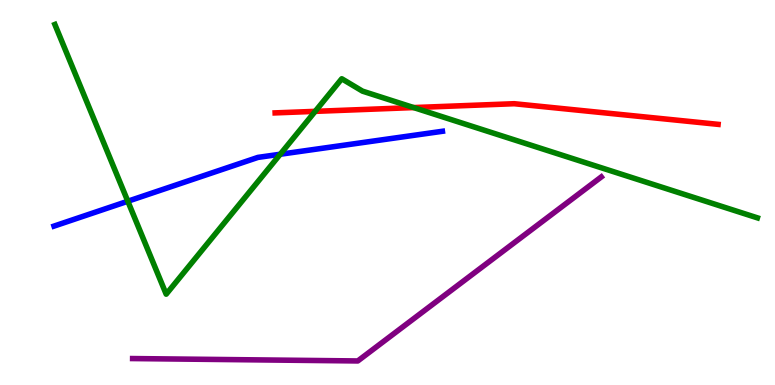[{'lines': ['blue', 'red'], 'intersections': []}, {'lines': ['green', 'red'], 'intersections': [{'x': 4.07, 'y': 7.11}, {'x': 5.34, 'y': 7.21}]}, {'lines': ['purple', 'red'], 'intersections': []}, {'lines': ['blue', 'green'], 'intersections': [{'x': 1.65, 'y': 4.77}, {'x': 3.62, 'y': 5.99}]}, {'lines': ['blue', 'purple'], 'intersections': []}, {'lines': ['green', 'purple'], 'intersections': []}]